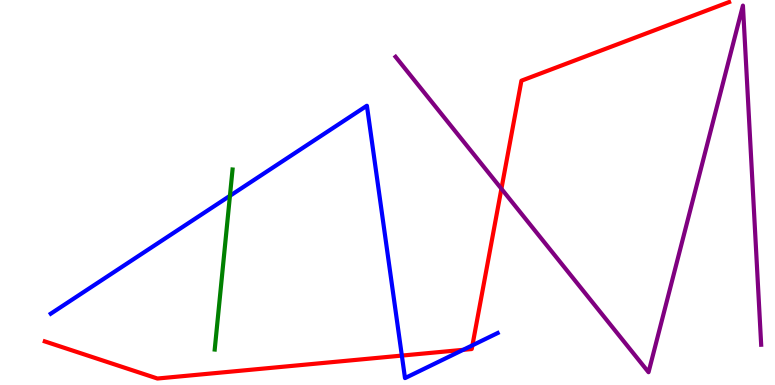[{'lines': ['blue', 'red'], 'intersections': [{'x': 5.19, 'y': 0.764}, {'x': 5.98, 'y': 0.913}, {'x': 6.1, 'y': 1.03}]}, {'lines': ['green', 'red'], 'intersections': []}, {'lines': ['purple', 'red'], 'intersections': [{'x': 6.47, 'y': 5.1}]}, {'lines': ['blue', 'green'], 'intersections': [{'x': 2.97, 'y': 4.91}]}, {'lines': ['blue', 'purple'], 'intersections': []}, {'lines': ['green', 'purple'], 'intersections': []}]